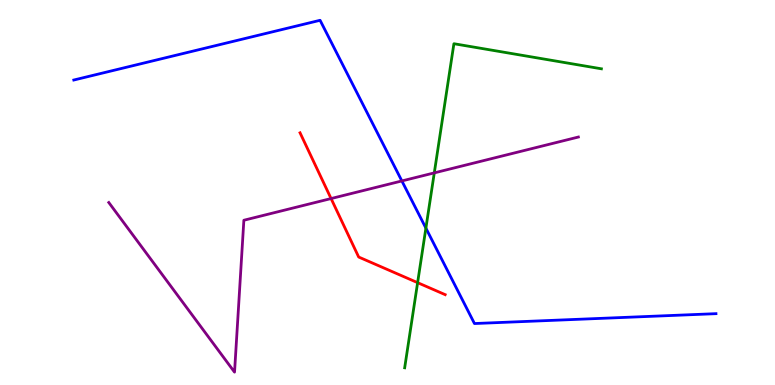[{'lines': ['blue', 'red'], 'intersections': []}, {'lines': ['green', 'red'], 'intersections': [{'x': 5.39, 'y': 2.66}]}, {'lines': ['purple', 'red'], 'intersections': [{'x': 4.27, 'y': 4.84}]}, {'lines': ['blue', 'green'], 'intersections': [{'x': 5.5, 'y': 4.07}]}, {'lines': ['blue', 'purple'], 'intersections': [{'x': 5.19, 'y': 5.3}]}, {'lines': ['green', 'purple'], 'intersections': [{'x': 5.6, 'y': 5.51}]}]